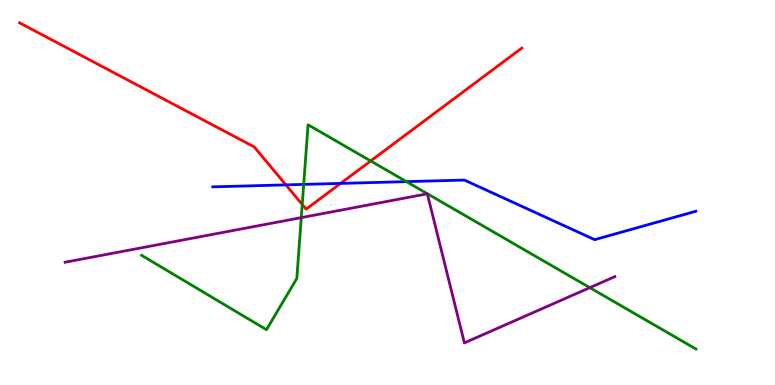[{'lines': ['blue', 'red'], 'intersections': [{'x': 3.69, 'y': 5.2}, {'x': 4.39, 'y': 5.24}]}, {'lines': ['green', 'red'], 'intersections': [{'x': 3.9, 'y': 4.69}, {'x': 4.78, 'y': 5.82}]}, {'lines': ['purple', 'red'], 'intersections': []}, {'lines': ['blue', 'green'], 'intersections': [{'x': 3.92, 'y': 5.21}, {'x': 5.24, 'y': 5.28}]}, {'lines': ['blue', 'purple'], 'intersections': []}, {'lines': ['green', 'purple'], 'intersections': [{'x': 3.89, 'y': 4.35}, {'x': 7.61, 'y': 2.53}]}]